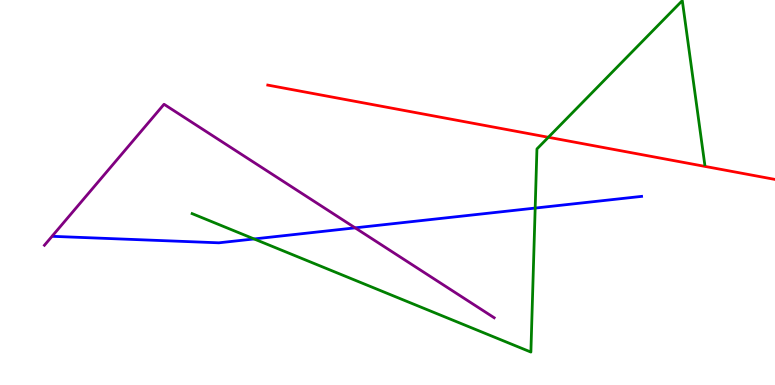[{'lines': ['blue', 'red'], 'intersections': []}, {'lines': ['green', 'red'], 'intersections': [{'x': 7.08, 'y': 6.43}]}, {'lines': ['purple', 'red'], 'intersections': []}, {'lines': ['blue', 'green'], 'intersections': [{'x': 3.28, 'y': 3.79}, {'x': 6.91, 'y': 4.6}]}, {'lines': ['blue', 'purple'], 'intersections': [{'x': 4.58, 'y': 4.08}]}, {'lines': ['green', 'purple'], 'intersections': []}]